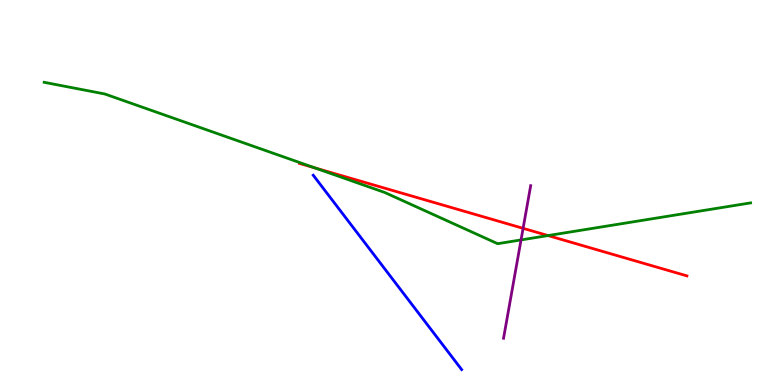[{'lines': ['blue', 'red'], 'intersections': []}, {'lines': ['green', 'red'], 'intersections': [{'x': 4.06, 'y': 5.64}, {'x': 7.07, 'y': 3.88}]}, {'lines': ['purple', 'red'], 'intersections': [{'x': 6.75, 'y': 4.07}]}, {'lines': ['blue', 'green'], 'intersections': []}, {'lines': ['blue', 'purple'], 'intersections': []}, {'lines': ['green', 'purple'], 'intersections': [{'x': 6.72, 'y': 3.77}]}]